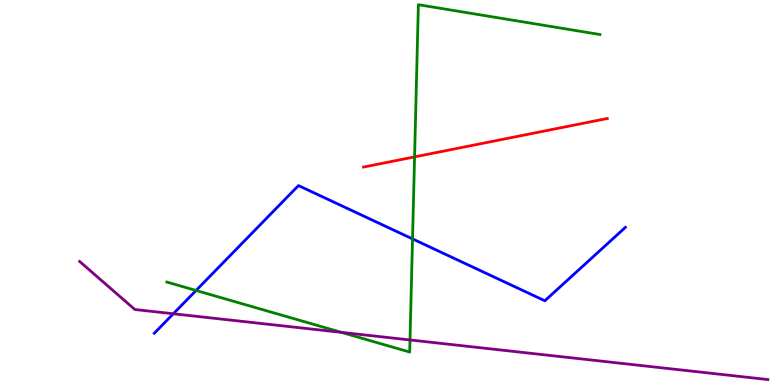[{'lines': ['blue', 'red'], 'intersections': []}, {'lines': ['green', 'red'], 'intersections': [{'x': 5.35, 'y': 5.92}]}, {'lines': ['purple', 'red'], 'intersections': []}, {'lines': ['blue', 'green'], 'intersections': [{'x': 2.53, 'y': 2.46}, {'x': 5.32, 'y': 3.79}]}, {'lines': ['blue', 'purple'], 'intersections': [{'x': 2.24, 'y': 1.85}]}, {'lines': ['green', 'purple'], 'intersections': [{'x': 4.41, 'y': 1.37}, {'x': 5.29, 'y': 1.17}]}]